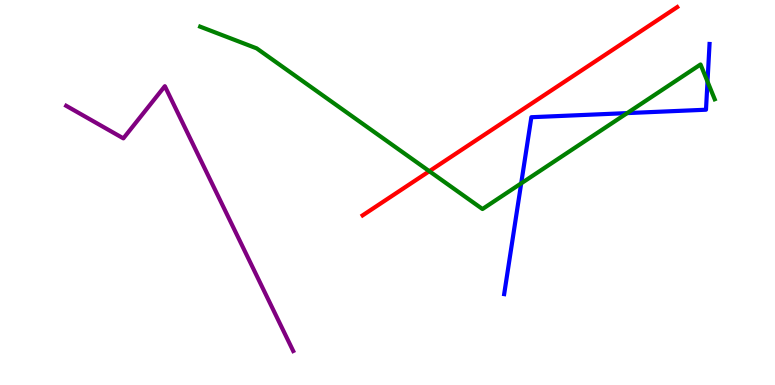[{'lines': ['blue', 'red'], 'intersections': []}, {'lines': ['green', 'red'], 'intersections': [{'x': 5.54, 'y': 5.55}]}, {'lines': ['purple', 'red'], 'intersections': []}, {'lines': ['blue', 'green'], 'intersections': [{'x': 6.73, 'y': 5.24}, {'x': 8.09, 'y': 7.06}, {'x': 9.13, 'y': 7.88}]}, {'lines': ['blue', 'purple'], 'intersections': []}, {'lines': ['green', 'purple'], 'intersections': []}]